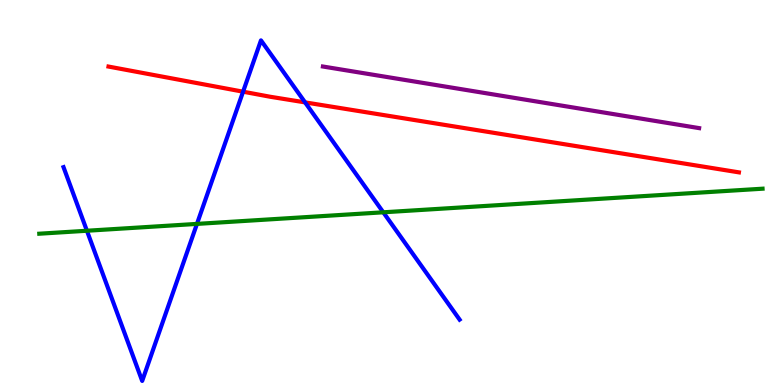[{'lines': ['blue', 'red'], 'intersections': [{'x': 3.14, 'y': 7.62}, {'x': 3.94, 'y': 7.34}]}, {'lines': ['green', 'red'], 'intersections': []}, {'lines': ['purple', 'red'], 'intersections': []}, {'lines': ['blue', 'green'], 'intersections': [{'x': 1.12, 'y': 4.01}, {'x': 2.54, 'y': 4.18}, {'x': 4.95, 'y': 4.49}]}, {'lines': ['blue', 'purple'], 'intersections': []}, {'lines': ['green', 'purple'], 'intersections': []}]